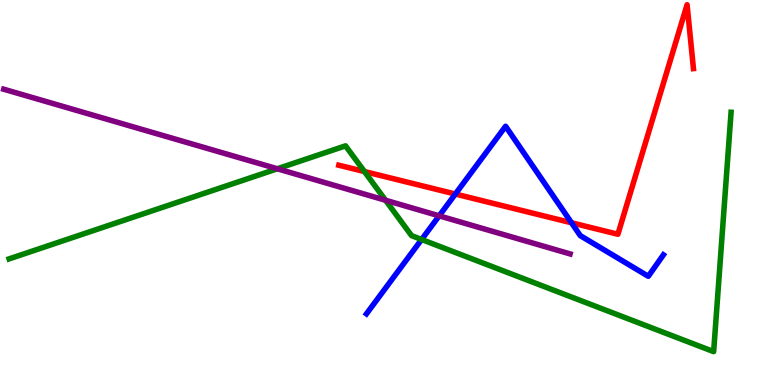[{'lines': ['blue', 'red'], 'intersections': [{'x': 5.88, 'y': 4.96}, {'x': 7.37, 'y': 4.21}]}, {'lines': ['green', 'red'], 'intersections': [{'x': 4.7, 'y': 5.54}]}, {'lines': ['purple', 'red'], 'intersections': []}, {'lines': ['blue', 'green'], 'intersections': [{'x': 5.44, 'y': 3.78}]}, {'lines': ['blue', 'purple'], 'intersections': [{'x': 5.67, 'y': 4.39}]}, {'lines': ['green', 'purple'], 'intersections': [{'x': 3.58, 'y': 5.62}, {'x': 4.97, 'y': 4.8}]}]